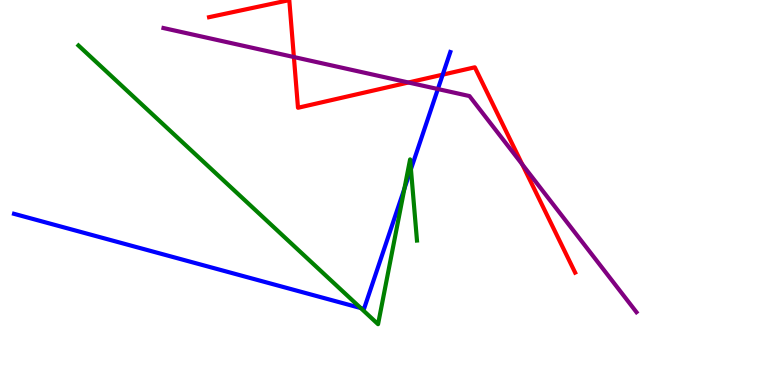[{'lines': ['blue', 'red'], 'intersections': [{'x': 5.71, 'y': 8.06}]}, {'lines': ['green', 'red'], 'intersections': []}, {'lines': ['purple', 'red'], 'intersections': [{'x': 3.79, 'y': 8.52}, {'x': 5.27, 'y': 7.86}, {'x': 6.74, 'y': 5.73}]}, {'lines': ['blue', 'green'], 'intersections': [{'x': 4.65, 'y': 2.0}, {'x': 5.22, 'y': 5.1}, {'x': 5.3, 'y': 5.6}]}, {'lines': ['blue', 'purple'], 'intersections': [{'x': 5.65, 'y': 7.69}]}, {'lines': ['green', 'purple'], 'intersections': []}]